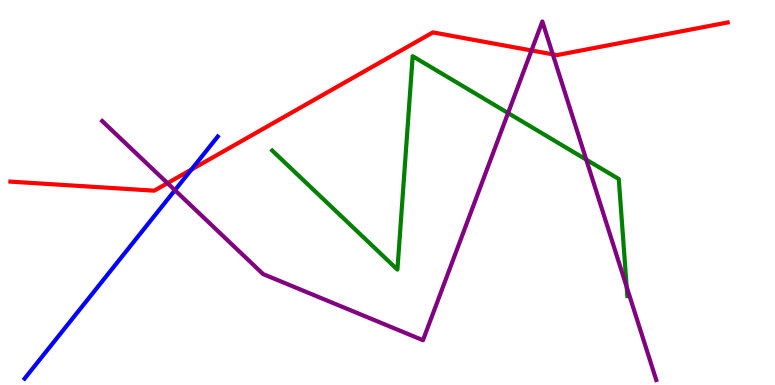[{'lines': ['blue', 'red'], 'intersections': [{'x': 2.47, 'y': 5.6}]}, {'lines': ['green', 'red'], 'intersections': []}, {'lines': ['purple', 'red'], 'intersections': [{'x': 2.16, 'y': 5.24}, {'x': 6.86, 'y': 8.69}, {'x': 7.13, 'y': 8.59}]}, {'lines': ['blue', 'green'], 'intersections': []}, {'lines': ['blue', 'purple'], 'intersections': [{'x': 2.26, 'y': 5.06}]}, {'lines': ['green', 'purple'], 'intersections': [{'x': 6.56, 'y': 7.06}, {'x': 7.56, 'y': 5.85}, {'x': 8.09, 'y': 2.55}]}]